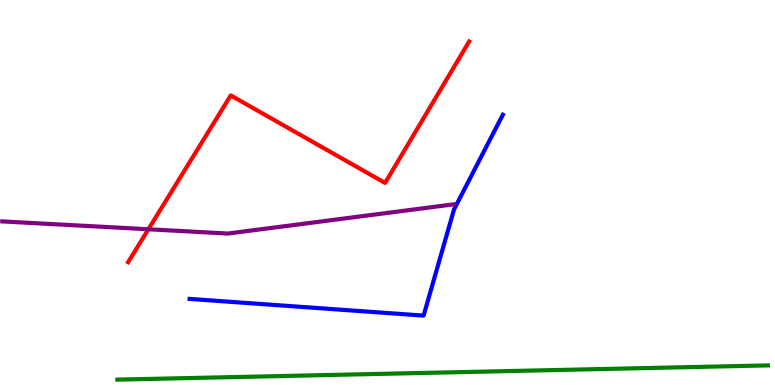[{'lines': ['blue', 'red'], 'intersections': []}, {'lines': ['green', 'red'], 'intersections': []}, {'lines': ['purple', 'red'], 'intersections': [{'x': 1.91, 'y': 4.04}]}, {'lines': ['blue', 'green'], 'intersections': []}, {'lines': ['blue', 'purple'], 'intersections': []}, {'lines': ['green', 'purple'], 'intersections': []}]